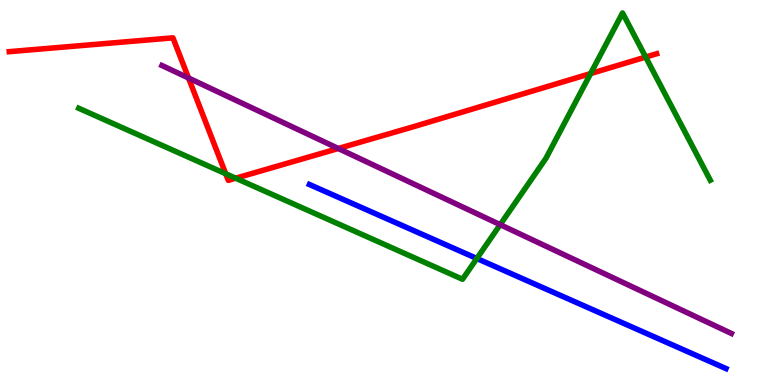[{'lines': ['blue', 'red'], 'intersections': []}, {'lines': ['green', 'red'], 'intersections': [{'x': 2.91, 'y': 5.49}, {'x': 3.04, 'y': 5.37}, {'x': 7.62, 'y': 8.09}, {'x': 8.33, 'y': 8.52}]}, {'lines': ['purple', 'red'], 'intersections': [{'x': 2.43, 'y': 7.97}, {'x': 4.37, 'y': 6.14}]}, {'lines': ['blue', 'green'], 'intersections': [{'x': 6.15, 'y': 3.29}]}, {'lines': ['blue', 'purple'], 'intersections': []}, {'lines': ['green', 'purple'], 'intersections': [{'x': 6.45, 'y': 4.16}]}]